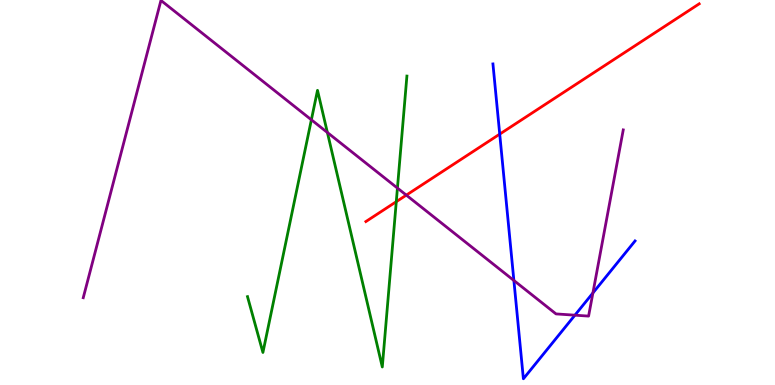[{'lines': ['blue', 'red'], 'intersections': [{'x': 6.45, 'y': 6.52}]}, {'lines': ['green', 'red'], 'intersections': [{'x': 5.11, 'y': 4.76}]}, {'lines': ['purple', 'red'], 'intersections': [{'x': 5.24, 'y': 4.93}]}, {'lines': ['blue', 'green'], 'intersections': []}, {'lines': ['blue', 'purple'], 'intersections': [{'x': 6.63, 'y': 2.71}, {'x': 7.42, 'y': 1.81}, {'x': 7.65, 'y': 2.39}]}, {'lines': ['green', 'purple'], 'intersections': [{'x': 4.02, 'y': 6.89}, {'x': 4.22, 'y': 6.56}, {'x': 5.13, 'y': 5.11}]}]